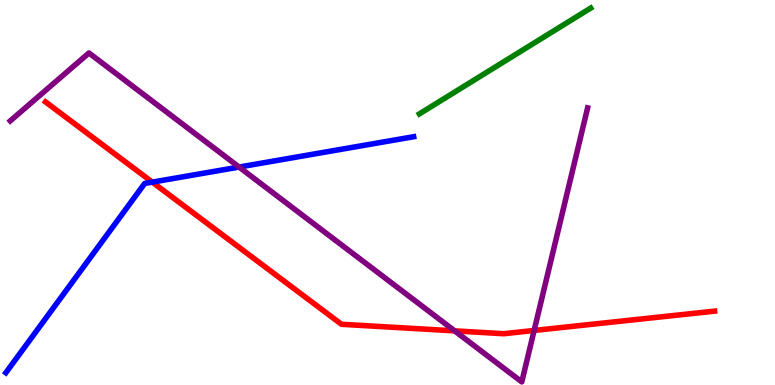[{'lines': ['blue', 'red'], 'intersections': [{'x': 1.97, 'y': 5.27}]}, {'lines': ['green', 'red'], 'intersections': []}, {'lines': ['purple', 'red'], 'intersections': [{'x': 5.87, 'y': 1.41}, {'x': 6.89, 'y': 1.42}]}, {'lines': ['blue', 'green'], 'intersections': []}, {'lines': ['blue', 'purple'], 'intersections': [{'x': 3.08, 'y': 5.66}]}, {'lines': ['green', 'purple'], 'intersections': []}]